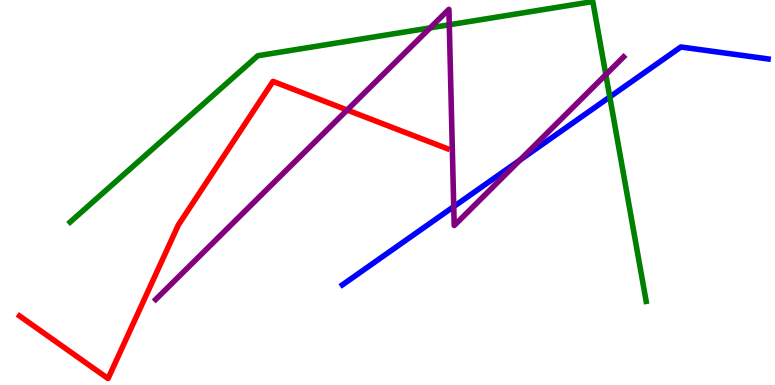[{'lines': ['blue', 'red'], 'intersections': []}, {'lines': ['green', 'red'], 'intersections': []}, {'lines': ['purple', 'red'], 'intersections': [{'x': 4.48, 'y': 7.14}]}, {'lines': ['blue', 'green'], 'intersections': [{'x': 7.87, 'y': 7.48}]}, {'lines': ['blue', 'purple'], 'intersections': [{'x': 5.85, 'y': 4.63}, {'x': 6.71, 'y': 5.84}]}, {'lines': ['green', 'purple'], 'intersections': [{'x': 5.55, 'y': 9.28}, {'x': 5.8, 'y': 9.36}, {'x': 7.82, 'y': 8.06}]}]